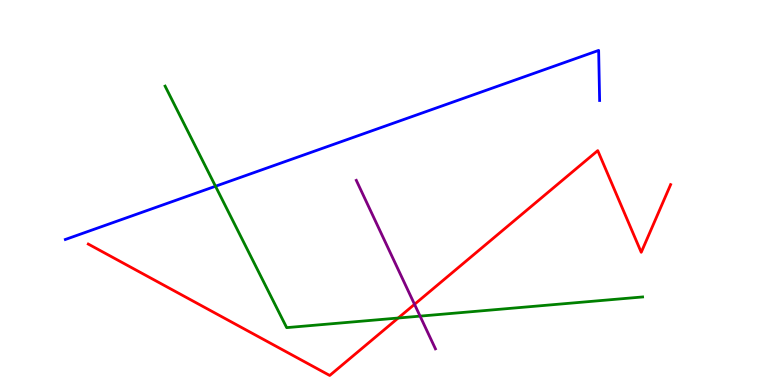[{'lines': ['blue', 'red'], 'intersections': []}, {'lines': ['green', 'red'], 'intersections': [{'x': 5.14, 'y': 1.74}]}, {'lines': ['purple', 'red'], 'intersections': [{'x': 5.35, 'y': 2.1}]}, {'lines': ['blue', 'green'], 'intersections': [{'x': 2.78, 'y': 5.16}]}, {'lines': ['blue', 'purple'], 'intersections': []}, {'lines': ['green', 'purple'], 'intersections': [{'x': 5.42, 'y': 1.79}]}]